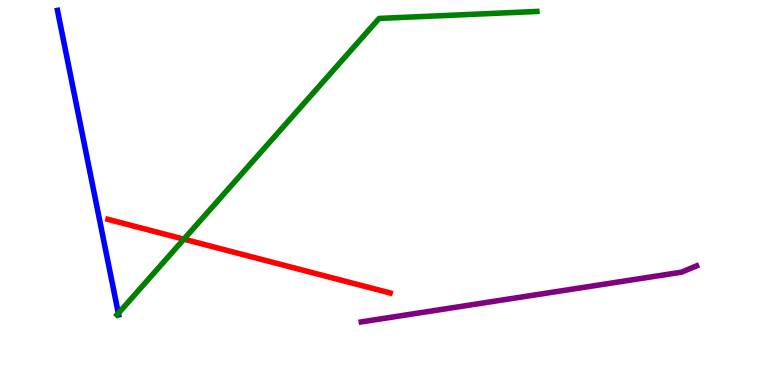[{'lines': ['blue', 'red'], 'intersections': []}, {'lines': ['green', 'red'], 'intersections': [{'x': 2.37, 'y': 3.79}]}, {'lines': ['purple', 'red'], 'intersections': []}, {'lines': ['blue', 'green'], 'intersections': [{'x': 1.53, 'y': 1.86}]}, {'lines': ['blue', 'purple'], 'intersections': []}, {'lines': ['green', 'purple'], 'intersections': []}]